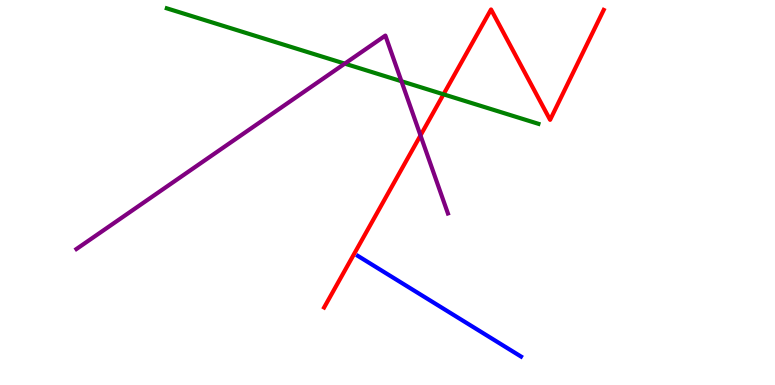[{'lines': ['blue', 'red'], 'intersections': []}, {'lines': ['green', 'red'], 'intersections': [{'x': 5.72, 'y': 7.55}]}, {'lines': ['purple', 'red'], 'intersections': [{'x': 5.43, 'y': 6.48}]}, {'lines': ['blue', 'green'], 'intersections': []}, {'lines': ['blue', 'purple'], 'intersections': []}, {'lines': ['green', 'purple'], 'intersections': [{'x': 4.45, 'y': 8.35}, {'x': 5.18, 'y': 7.89}]}]